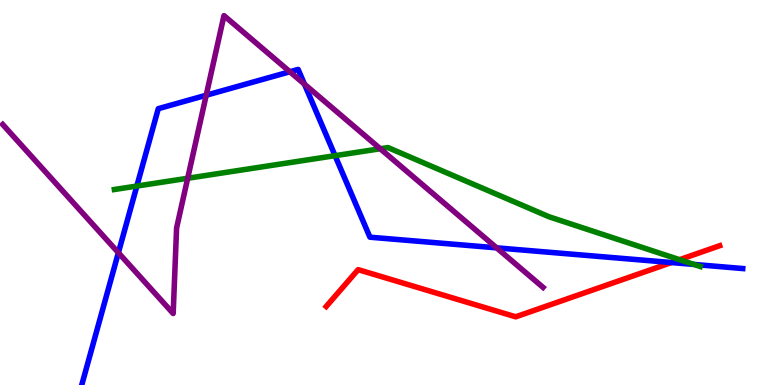[{'lines': ['blue', 'red'], 'intersections': [{'x': 8.66, 'y': 3.18}]}, {'lines': ['green', 'red'], 'intersections': [{'x': 8.77, 'y': 3.25}]}, {'lines': ['purple', 'red'], 'intersections': []}, {'lines': ['blue', 'green'], 'intersections': [{'x': 1.77, 'y': 5.17}, {'x': 4.32, 'y': 5.96}, {'x': 8.95, 'y': 3.13}]}, {'lines': ['blue', 'purple'], 'intersections': [{'x': 1.53, 'y': 3.44}, {'x': 2.66, 'y': 7.53}, {'x': 3.74, 'y': 8.14}, {'x': 3.93, 'y': 7.81}, {'x': 6.41, 'y': 3.56}]}, {'lines': ['green', 'purple'], 'intersections': [{'x': 2.42, 'y': 5.37}, {'x': 4.91, 'y': 6.14}]}]